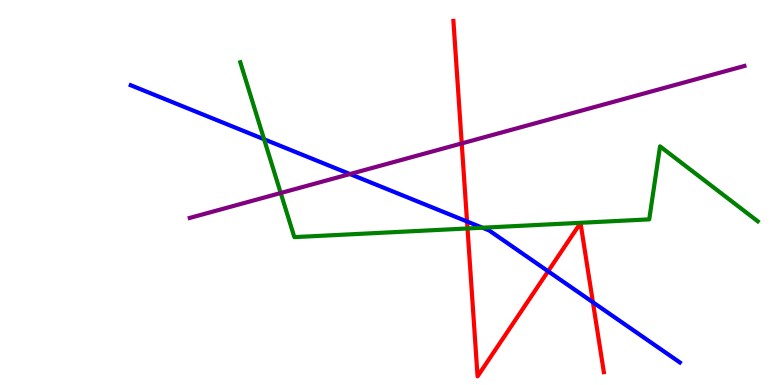[{'lines': ['blue', 'red'], 'intersections': [{'x': 6.03, 'y': 4.25}, {'x': 7.07, 'y': 2.95}, {'x': 7.65, 'y': 2.15}]}, {'lines': ['green', 'red'], 'intersections': [{'x': 6.03, 'y': 4.07}]}, {'lines': ['purple', 'red'], 'intersections': [{'x': 5.96, 'y': 6.27}]}, {'lines': ['blue', 'green'], 'intersections': [{'x': 3.41, 'y': 6.38}, {'x': 6.22, 'y': 4.09}]}, {'lines': ['blue', 'purple'], 'intersections': [{'x': 4.52, 'y': 5.48}]}, {'lines': ['green', 'purple'], 'intersections': [{'x': 3.62, 'y': 4.99}]}]